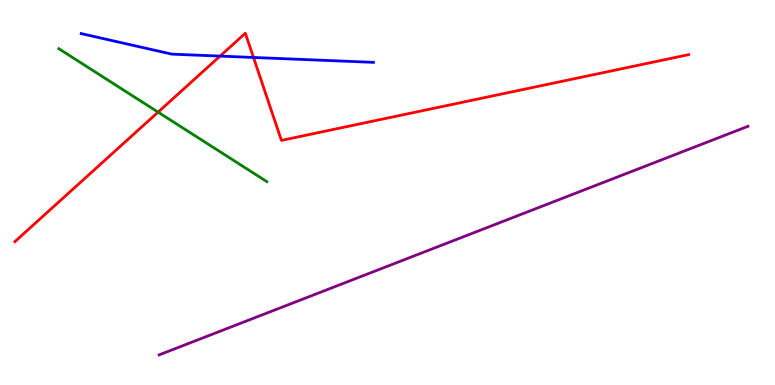[{'lines': ['blue', 'red'], 'intersections': [{'x': 2.84, 'y': 8.54}, {'x': 3.27, 'y': 8.51}]}, {'lines': ['green', 'red'], 'intersections': [{'x': 2.04, 'y': 7.09}]}, {'lines': ['purple', 'red'], 'intersections': []}, {'lines': ['blue', 'green'], 'intersections': []}, {'lines': ['blue', 'purple'], 'intersections': []}, {'lines': ['green', 'purple'], 'intersections': []}]